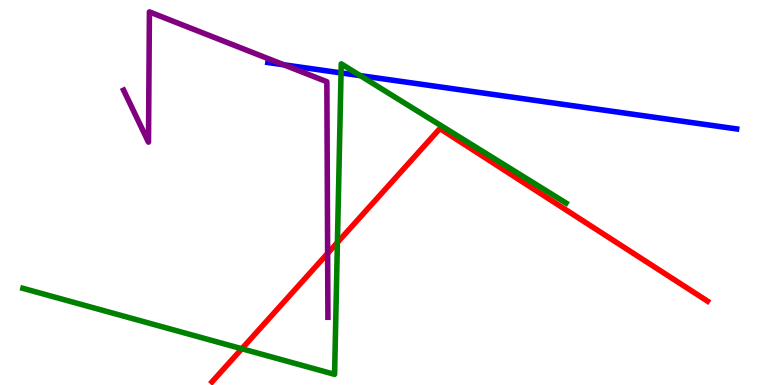[{'lines': ['blue', 'red'], 'intersections': []}, {'lines': ['green', 'red'], 'intersections': [{'x': 3.12, 'y': 0.942}, {'x': 4.35, 'y': 3.7}]}, {'lines': ['purple', 'red'], 'intersections': [{'x': 4.23, 'y': 3.42}]}, {'lines': ['blue', 'green'], 'intersections': [{'x': 4.4, 'y': 8.11}, {'x': 4.65, 'y': 8.04}]}, {'lines': ['blue', 'purple'], 'intersections': [{'x': 3.66, 'y': 8.32}]}, {'lines': ['green', 'purple'], 'intersections': []}]